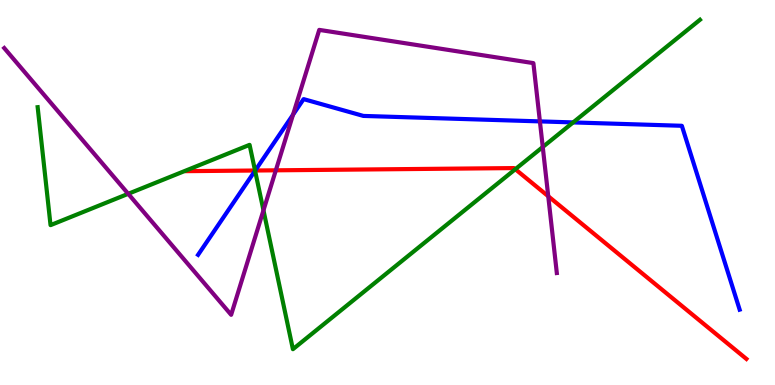[{'lines': ['blue', 'red'], 'intersections': [{'x': 3.29, 'y': 5.57}]}, {'lines': ['green', 'red'], 'intersections': [{'x': 3.29, 'y': 5.57}, {'x': 6.65, 'y': 5.6}]}, {'lines': ['purple', 'red'], 'intersections': [{'x': 3.56, 'y': 5.58}, {'x': 7.07, 'y': 4.9}]}, {'lines': ['blue', 'green'], 'intersections': [{'x': 3.29, 'y': 5.57}, {'x': 7.4, 'y': 6.82}]}, {'lines': ['blue', 'purple'], 'intersections': [{'x': 3.78, 'y': 7.02}, {'x': 6.97, 'y': 6.85}]}, {'lines': ['green', 'purple'], 'intersections': [{'x': 1.65, 'y': 4.97}, {'x': 3.4, 'y': 4.54}, {'x': 7.0, 'y': 6.18}]}]